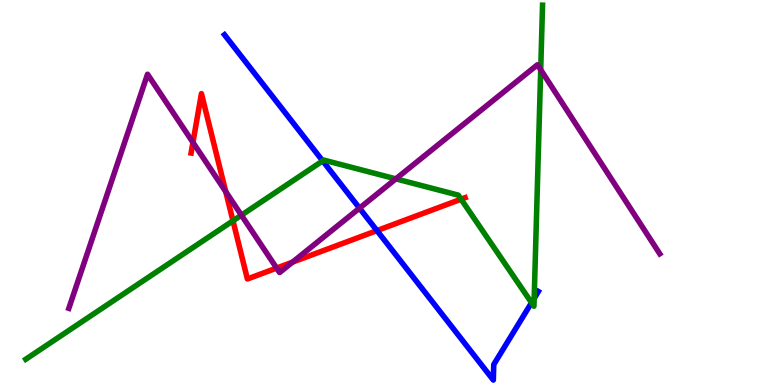[{'lines': ['blue', 'red'], 'intersections': [{'x': 4.86, 'y': 4.01}]}, {'lines': ['green', 'red'], 'intersections': [{'x': 3.01, 'y': 4.26}, {'x': 5.95, 'y': 4.83}]}, {'lines': ['purple', 'red'], 'intersections': [{'x': 2.49, 'y': 6.3}, {'x': 2.91, 'y': 5.02}, {'x': 3.57, 'y': 3.04}, {'x': 3.77, 'y': 3.19}]}, {'lines': ['blue', 'green'], 'intersections': [{'x': 4.16, 'y': 5.82}, {'x': 6.86, 'y': 2.14}, {'x': 6.89, 'y': 2.25}]}, {'lines': ['blue', 'purple'], 'intersections': [{'x': 4.64, 'y': 4.59}]}, {'lines': ['green', 'purple'], 'intersections': [{'x': 3.11, 'y': 4.41}, {'x': 5.11, 'y': 5.35}, {'x': 6.98, 'y': 8.19}]}]